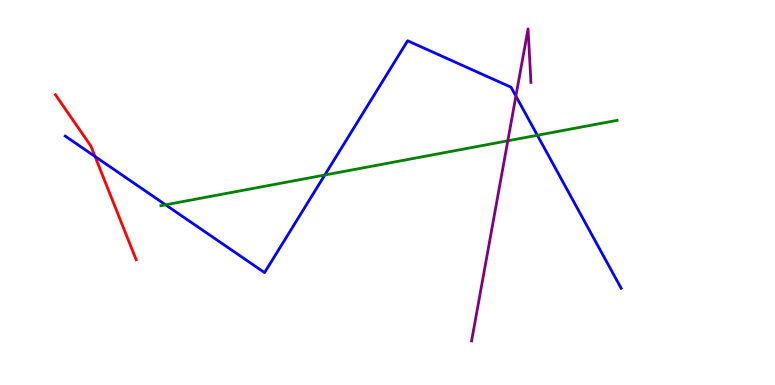[{'lines': ['blue', 'red'], 'intersections': [{'x': 1.23, 'y': 5.94}]}, {'lines': ['green', 'red'], 'intersections': []}, {'lines': ['purple', 'red'], 'intersections': []}, {'lines': ['blue', 'green'], 'intersections': [{'x': 2.14, 'y': 4.68}, {'x': 4.19, 'y': 5.45}, {'x': 6.93, 'y': 6.49}]}, {'lines': ['blue', 'purple'], 'intersections': [{'x': 6.66, 'y': 7.5}]}, {'lines': ['green', 'purple'], 'intersections': [{'x': 6.55, 'y': 6.34}]}]